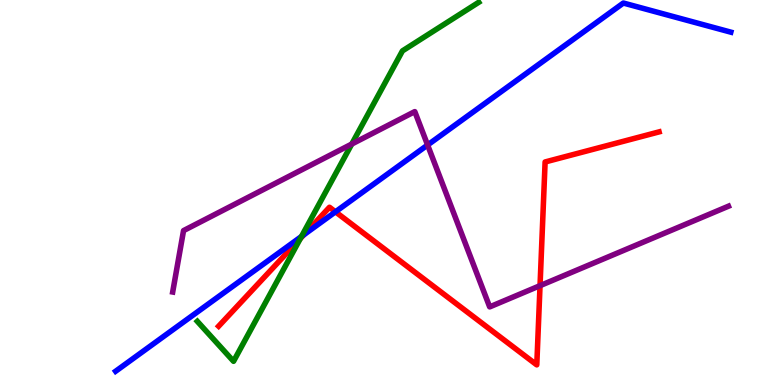[{'lines': ['blue', 'red'], 'intersections': [{'x': 3.92, 'y': 3.9}, {'x': 4.33, 'y': 4.5}]}, {'lines': ['green', 'red'], 'intersections': [{'x': 3.88, 'y': 3.8}]}, {'lines': ['purple', 'red'], 'intersections': [{'x': 6.97, 'y': 2.58}]}, {'lines': ['blue', 'green'], 'intersections': [{'x': 3.89, 'y': 3.86}]}, {'lines': ['blue', 'purple'], 'intersections': [{'x': 5.52, 'y': 6.23}]}, {'lines': ['green', 'purple'], 'intersections': [{'x': 4.54, 'y': 6.26}]}]